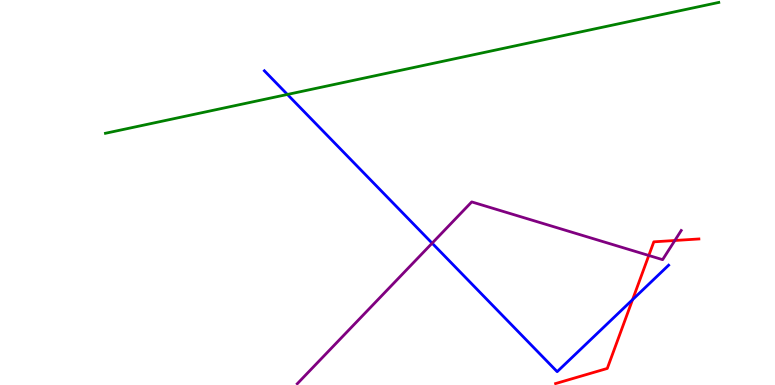[{'lines': ['blue', 'red'], 'intersections': [{'x': 8.16, 'y': 2.22}]}, {'lines': ['green', 'red'], 'intersections': []}, {'lines': ['purple', 'red'], 'intersections': [{'x': 8.37, 'y': 3.36}, {'x': 8.71, 'y': 3.75}]}, {'lines': ['blue', 'green'], 'intersections': [{'x': 3.71, 'y': 7.55}]}, {'lines': ['blue', 'purple'], 'intersections': [{'x': 5.58, 'y': 3.68}]}, {'lines': ['green', 'purple'], 'intersections': []}]